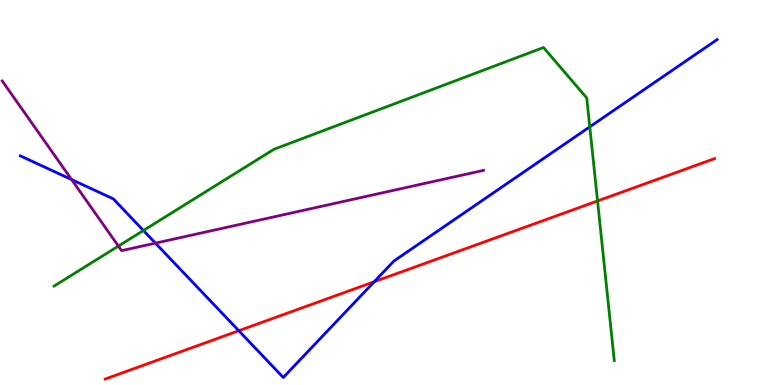[{'lines': ['blue', 'red'], 'intersections': [{'x': 3.08, 'y': 1.41}, {'x': 4.83, 'y': 2.68}]}, {'lines': ['green', 'red'], 'intersections': [{'x': 7.71, 'y': 4.78}]}, {'lines': ['purple', 'red'], 'intersections': []}, {'lines': ['blue', 'green'], 'intersections': [{'x': 1.85, 'y': 4.01}, {'x': 7.61, 'y': 6.71}]}, {'lines': ['blue', 'purple'], 'intersections': [{'x': 0.924, 'y': 5.34}, {'x': 2.01, 'y': 3.68}]}, {'lines': ['green', 'purple'], 'intersections': [{'x': 1.53, 'y': 3.61}]}]